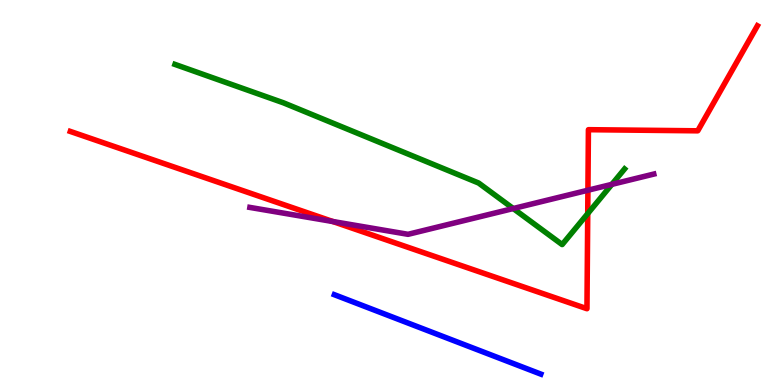[{'lines': ['blue', 'red'], 'intersections': []}, {'lines': ['green', 'red'], 'intersections': [{'x': 7.58, 'y': 4.45}]}, {'lines': ['purple', 'red'], 'intersections': [{'x': 4.3, 'y': 4.25}, {'x': 7.59, 'y': 5.06}]}, {'lines': ['blue', 'green'], 'intersections': []}, {'lines': ['blue', 'purple'], 'intersections': []}, {'lines': ['green', 'purple'], 'intersections': [{'x': 6.62, 'y': 4.58}, {'x': 7.89, 'y': 5.21}]}]